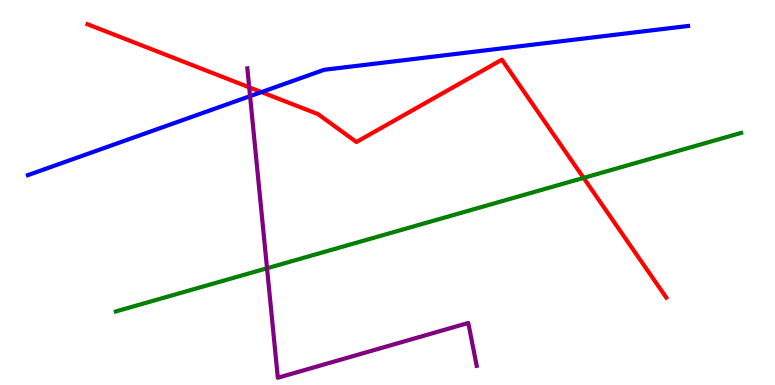[{'lines': ['blue', 'red'], 'intersections': [{'x': 3.37, 'y': 7.61}]}, {'lines': ['green', 'red'], 'intersections': [{'x': 7.53, 'y': 5.38}]}, {'lines': ['purple', 'red'], 'intersections': [{'x': 3.22, 'y': 7.73}]}, {'lines': ['blue', 'green'], 'intersections': []}, {'lines': ['blue', 'purple'], 'intersections': [{'x': 3.23, 'y': 7.5}]}, {'lines': ['green', 'purple'], 'intersections': [{'x': 3.45, 'y': 3.03}]}]